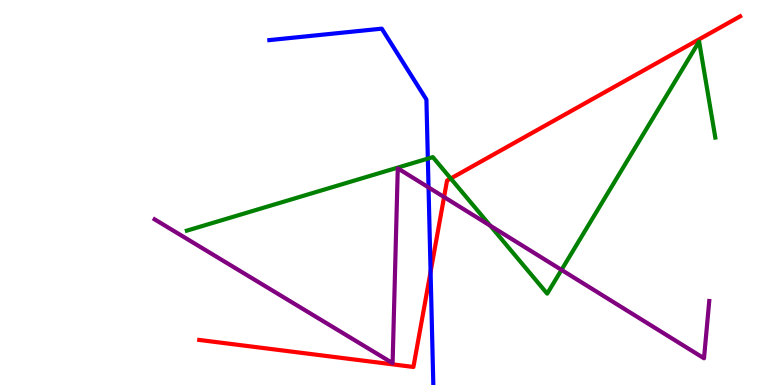[{'lines': ['blue', 'red'], 'intersections': [{'x': 5.56, 'y': 2.94}]}, {'lines': ['green', 'red'], 'intersections': [{'x': 5.82, 'y': 5.36}]}, {'lines': ['purple', 'red'], 'intersections': [{'x': 5.73, 'y': 4.88}]}, {'lines': ['blue', 'green'], 'intersections': [{'x': 5.52, 'y': 5.88}]}, {'lines': ['blue', 'purple'], 'intersections': [{'x': 5.53, 'y': 5.13}]}, {'lines': ['green', 'purple'], 'intersections': [{'x': 6.33, 'y': 4.14}, {'x': 7.25, 'y': 2.99}]}]